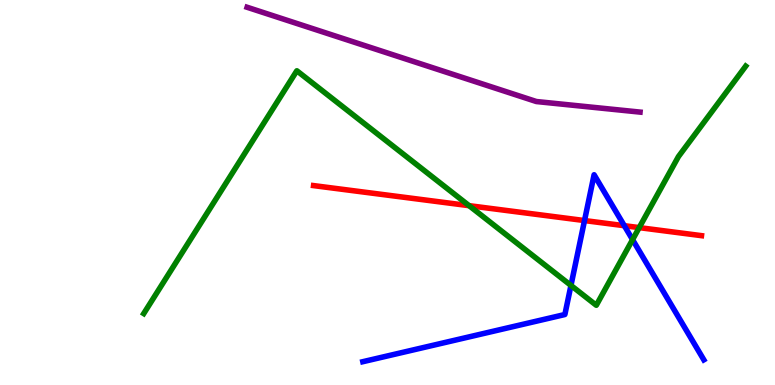[{'lines': ['blue', 'red'], 'intersections': [{'x': 7.54, 'y': 4.27}, {'x': 8.06, 'y': 4.14}]}, {'lines': ['green', 'red'], 'intersections': [{'x': 6.05, 'y': 4.66}, {'x': 8.25, 'y': 4.09}]}, {'lines': ['purple', 'red'], 'intersections': []}, {'lines': ['blue', 'green'], 'intersections': [{'x': 7.37, 'y': 2.59}, {'x': 8.16, 'y': 3.78}]}, {'lines': ['blue', 'purple'], 'intersections': []}, {'lines': ['green', 'purple'], 'intersections': []}]